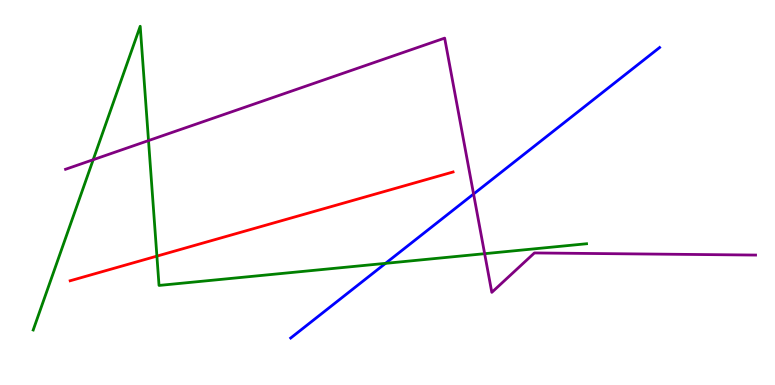[{'lines': ['blue', 'red'], 'intersections': []}, {'lines': ['green', 'red'], 'intersections': [{'x': 2.02, 'y': 3.35}]}, {'lines': ['purple', 'red'], 'intersections': []}, {'lines': ['blue', 'green'], 'intersections': [{'x': 4.97, 'y': 3.16}]}, {'lines': ['blue', 'purple'], 'intersections': [{'x': 6.11, 'y': 4.96}]}, {'lines': ['green', 'purple'], 'intersections': [{'x': 1.2, 'y': 5.85}, {'x': 1.92, 'y': 6.35}, {'x': 6.25, 'y': 3.41}]}]